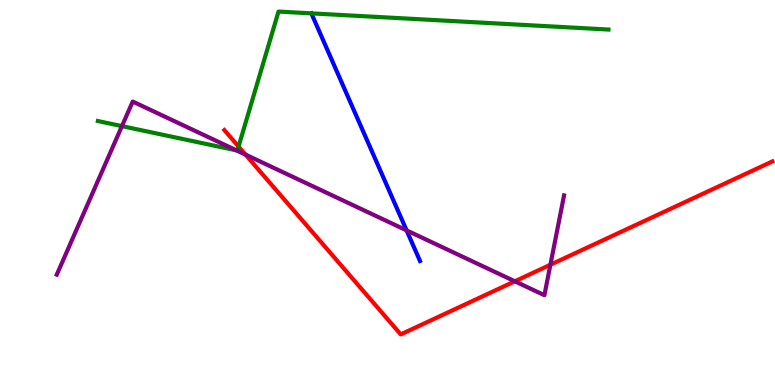[{'lines': ['blue', 'red'], 'intersections': []}, {'lines': ['green', 'red'], 'intersections': [{'x': 3.08, 'y': 6.19}]}, {'lines': ['purple', 'red'], 'intersections': [{'x': 3.17, 'y': 5.98}, {'x': 6.64, 'y': 2.69}, {'x': 7.1, 'y': 3.12}]}, {'lines': ['blue', 'green'], 'intersections': [{'x': 4.02, 'y': 9.65}]}, {'lines': ['blue', 'purple'], 'intersections': [{'x': 5.25, 'y': 4.02}]}, {'lines': ['green', 'purple'], 'intersections': [{'x': 1.57, 'y': 6.72}, {'x': 3.05, 'y': 6.09}]}]